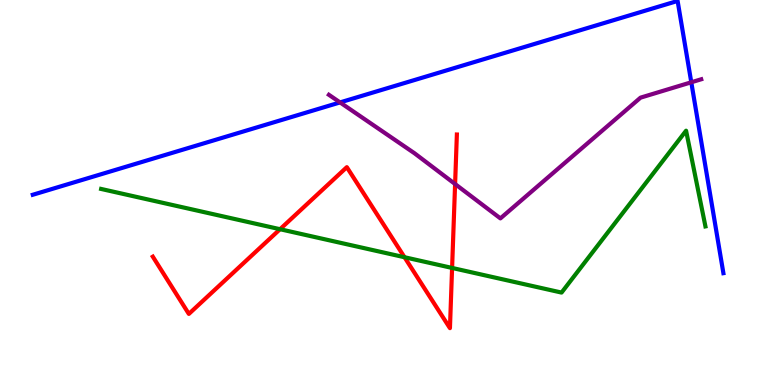[{'lines': ['blue', 'red'], 'intersections': []}, {'lines': ['green', 'red'], 'intersections': [{'x': 3.61, 'y': 4.05}, {'x': 5.22, 'y': 3.32}, {'x': 5.83, 'y': 3.04}]}, {'lines': ['purple', 'red'], 'intersections': [{'x': 5.87, 'y': 5.22}]}, {'lines': ['blue', 'green'], 'intersections': []}, {'lines': ['blue', 'purple'], 'intersections': [{'x': 4.39, 'y': 7.34}, {'x': 8.92, 'y': 7.86}]}, {'lines': ['green', 'purple'], 'intersections': []}]